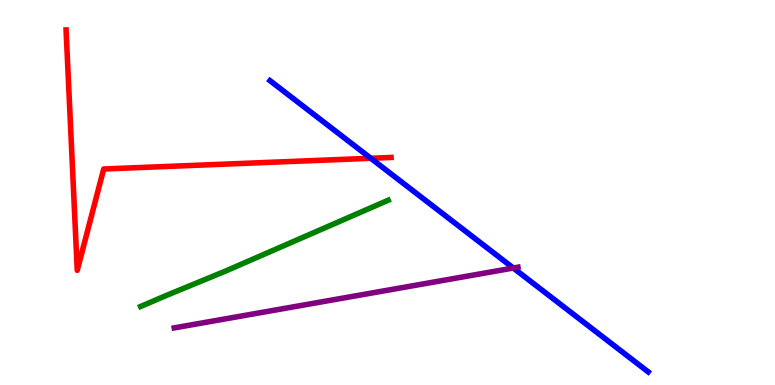[{'lines': ['blue', 'red'], 'intersections': [{'x': 4.78, 'y': 5.89}]}, {'lines': ['green', 'red'], 'intersections': []}, {'lines': ['purple', 'red'], 'intersections': []}, {'lines': ['blue', 'green'], 'intersections': []}, {'lines': ['blue', 'purple'], 'intersections': [{'x': 6.62, 'y': 3.04}]}, {'lines': ['green', 'purple'], 'intersections': []}]